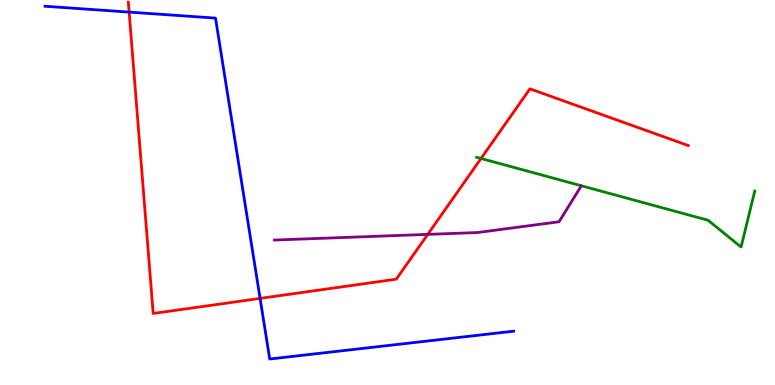[{'lines': ['blue', 'red'], 'intersections': [{'x': 1.67, 'y': 9.69}, {'x': 3.36, 'y': 2.25}]}, {'lines': ['green', 'red'], 'intersections': [{'x': 6.21, 'y': 5.88}]}, {'lines': ['purple', 'red'], 'intersections': [{'x': 5.52, 'y': 3.91}]}, {'lines': ['blue', 'green'], 'intersections': []}, {'lines': ['blue', 'purple'], 'intersections': []}, {'lines': ['green', 'purple'], 'intersections': []}]